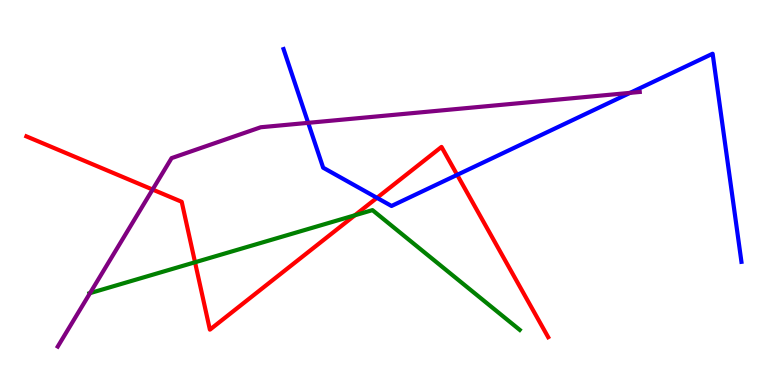[{'lines': ['blue', 'red'], 'intersections': [{'x': 4.86, 'y': 4.86}, {'x': 5.9, 'y': 5.46}]}, {'lines': ['green', 'red'], 'intersections': [{'x': 2.52, 'y': 3.19}, {'x': 4.58, 'y': 4.41}]}, {'lines': ['purple', 'red'], 'intersections': [{'x': 1.97, 'y': 5.08}]}, {'lines': ['blue', 'green'], 'intersections': []}, {'lines': ['blue', 'purple'], 'intersections': [{'x': 3.98, 'y': 6.81}, {'x': 8.13, 'y': 7.59}]}, {'lines': ['green', 'purple'], 'intersections': [{'x': 1.16, 'y': 2.39}]}]